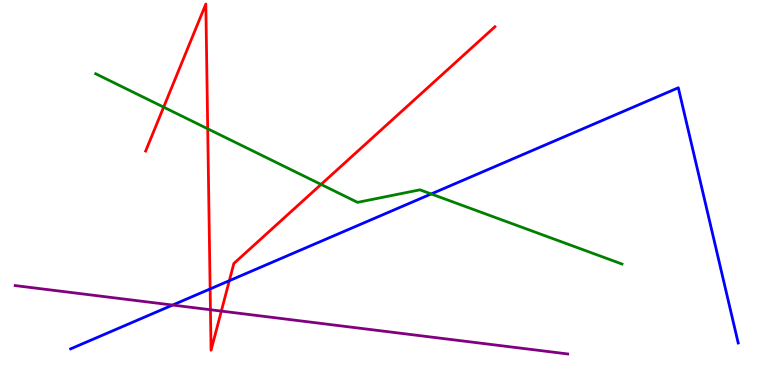[{'lines': ['blue', 'red'], 'intersections': [{'x': 2.71, 'y': 2.5}, {'x': 2.96, 'y': 2.71}]}, {'lines': ['green', 'red'], 'intersections': [{'x': 2.11, 'y': 7.22}, {'x': 2.68, 'y': 6.66}, {'x': 4.14, 'y': 5.21}]}, {'lines': ['purple', 'red'], 'intersections': [{'x': 2.72, 'y': 1.95}, {'x': 2.86, 'y': 1.92}]}, {'lines': ['blue', 'green'], 'intersections': [{'x': 5.56, 'y': 4.96}]}, {'lines': ['blue', 'purple'], 'intersections': [{'x': 2.23, 'y': 2.08}]}, {'lines': ['green', 'purple'], 'intersections': []}]